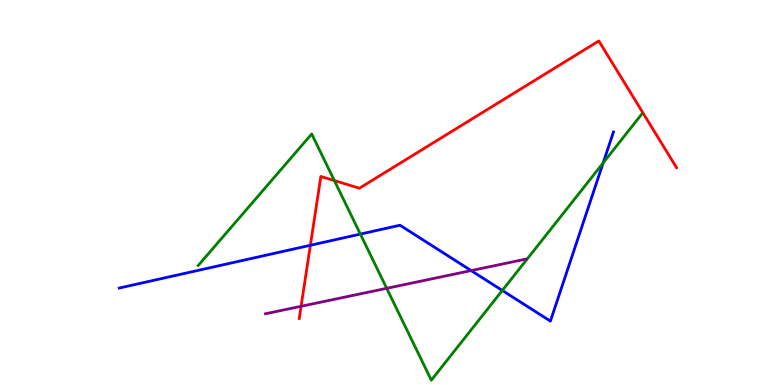[{'lines': ['blue', 'red'], 'intersections': [{'x': 4.0, 'y': 3.63}]}, {'lines': ['green', 'red'], 'intersections': [{'x': 4.31, 'y': 5.31}]}, {'lines': ['purple', 'red'], 'intersections': [{'x': 3.89, 'y': 2.04}]}, {'lines': ['blue', 'green'], 'intersections': [{'x': 4.65, 'y': 3.92}, {'x': 6.48, 'y': 2.46}, {'x': 7.78, 'y': 5.77}]}, {'lines': ['blue', 'purple'], 'intersections': [{'x': 6.08, 'y': 2.97}]}, {'lines': ['green', 'purple'], 'intersections': [{'x': 4.99, 'y': 2.51}]}]